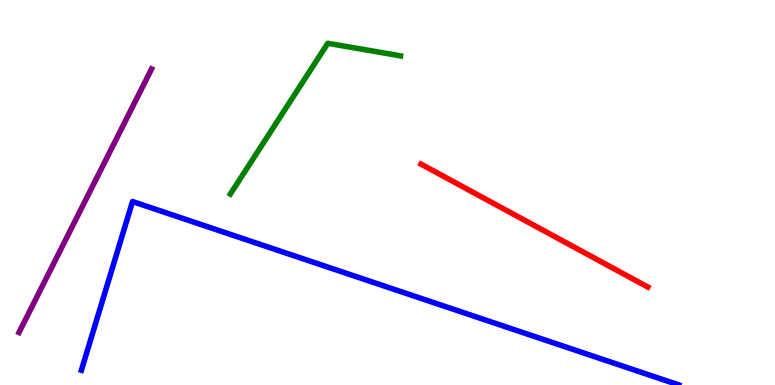[{'lines': ['blue', 'red'], 'intersections': []}, {'lines': ['green', 'red'], 'intersections': []}, {'lines': ['purple', 'red'], 'intersections': []}, {'lines': ['blue', 'green'], 'intersections': []}, {'lines': ['blue', 'purple'], 'intersections': []}, {'lines': ['green', 'purple'], 'intersections': []}]